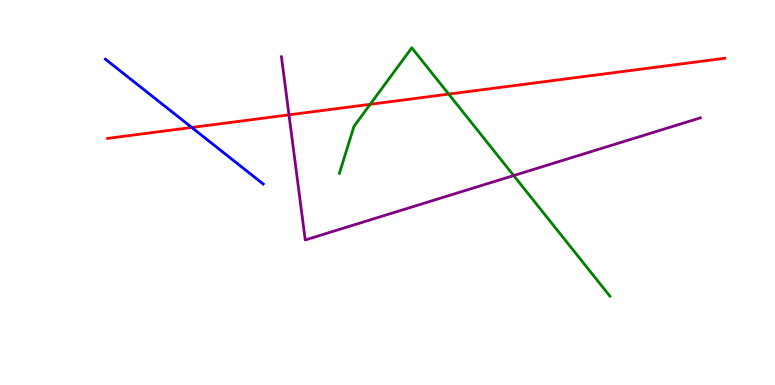[{'lines': ['blue', 'red'], 'intersections': [{'x': 2.47, 'y': 6.69}]}, {'lines': ['green', 'red'], 'intersections': [{'x': 4.78, 'y': 7.29}, {'x': 5.79, 'y': 7.56}]}, {'lines': ['purple', 'red'], 'intersections': [{'x': 3.73, 'y': 7.02}]}, {'lines': ['blue', 'green'], 'intersections': []}, {'lines': ['blue', 'purple'], 'intersections': []}, {'lines': ['green', 'purple'], 'intersections': [{'x': 6.63, 'y': 5.44}]}]